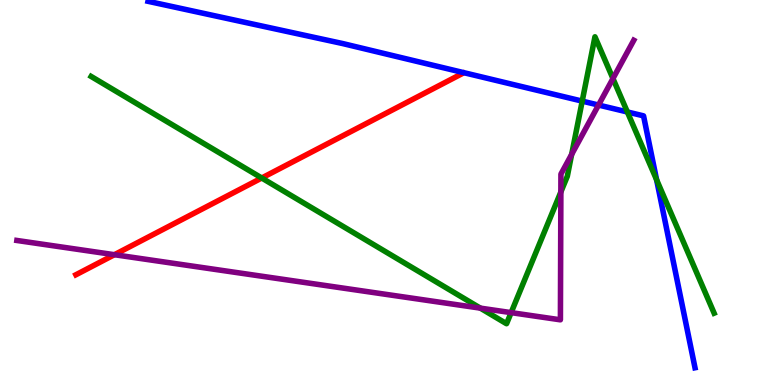[{'lines': ['blue', 'red'], 'intersections': []}, {'lines': ['green', 'red'], 'intersections': [{'x': 3.38, 'y': 5.38}]}, {'lines': ['purple', 'red'], 'intersections': [{'x': 1.48, 'y': 3.38}]}, {'lines': ['blue', 'green'], 'intersections': [{'x': 7.51, 'y': 7.37}, {'x': 8.1, 'y': 7.09}, {'x': 8.47, 'y': 5.33}]}, {'lines': ['blue', 'purple'], 'intersections': [{'x': 7.72, 'y': 7.27}]}, {'lines': ['green', 'purple'], 'intersections': [{'x': 6.2, 'y': 2.0}, {'x': 6.6, 'y': 1.88}, {'x': 7.24, 'y': 5.01}, {'x': 7.38, 'y': 5.99}, {'x': 7.91, 'y': 7.96}]}]